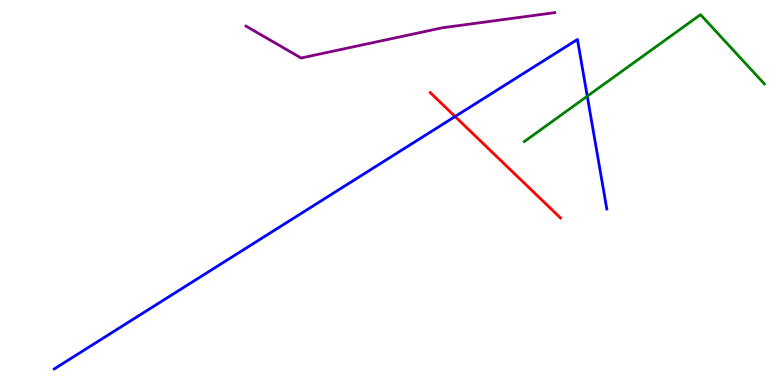[{'lines': ['blue', 'red'], 'intersections': [{'x': 5.87, 'y': 6.97}]}, {'lines': ['green', 'red'], 'intersections': []}, {'lines': ['purple', 'red'], 'intersections': []}, {'lines': ['blue', 'green'], 'intersections': [{'x': 7.58, 'y': 7.5}]}, {'lines': ['blue', 'purple'], 'intersections': []}, {'lines': ['green', 'purple'], 'intersections': []}]